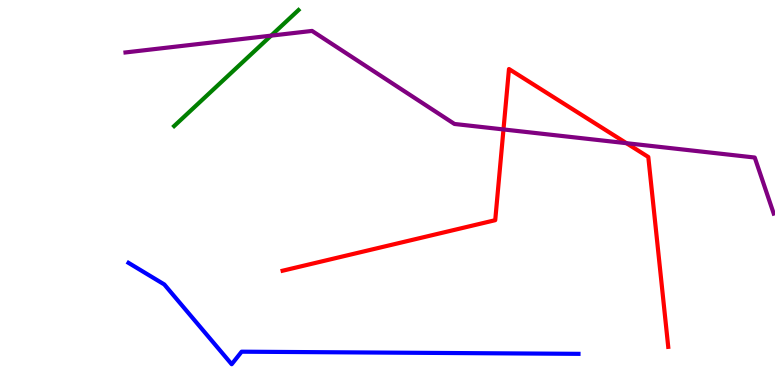[{'lines': ['blue', 'red'], 'intersections': []}, {'lines': ['green', 'red'], 'intersections': []}, {'lines': ['purple', 'red'], 'intersections': [{'x': 6.5, 'y': 6.64}, {'x': 8.08, 'y': 6.28}]}, {'lines': ['blue', 'green'], 'intersections': []}, {'lines': ['blue', 'purple'], 'intersections': []}, {'lines': ['green', 'purple'], 'intersections': [{'x': 3.5, 'y': 9.07}]}]